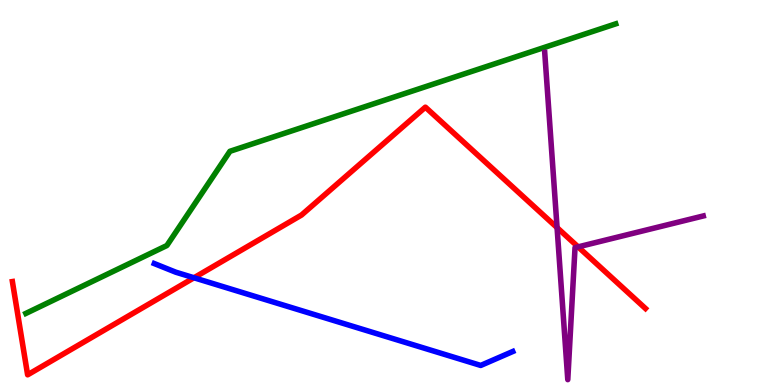[{'lines': ['blue', 'red'], 'intersections': [{'x': 2.5, 'y': 2.79}]}, {'lines': ['green', 'red'], 'intersections': []}, {'lines': ['purple', 'red'], 'intersections': [{'x': 7.19, 'y': 4.09}, {'x': 7.46, 'y': 3.59}]}, {'lines': ['blue', 'green'], 'intersections': []}, {'lines': ['blue', 'purple'], 'intersections': []}, {'lines': ['green', 'purple'], 'intersections': []}]